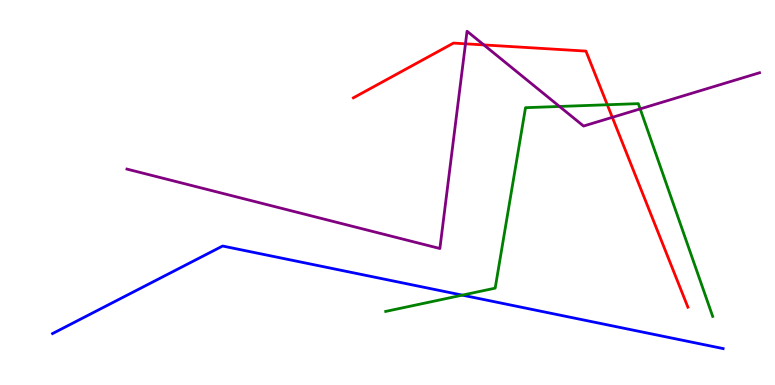[{'lines': ['blue', 'red'], 'intersections': []}, {'lines': ['green', 'red'], 'intersections': [{'x': 7.84, 'y': 7.28}]}, {'lines': ['purple', 'red'], 'intersections': [{'x': 6.01, 'y': 8.86}, {'x': 6.24, 'y': 8.83}, {'x': 7.9, 'y': 6.95}]}, {'lines': ['blue', 'green'], 'intersections': [{'x': 5.97, 'y': 2.33}]}, {'lines': ['blue', 'purple'], 'intersections': []}, {'lines': ['green', 'purple'], 'intersections': [{'x': 7.22, 'y': 7.23}, {'x': 8.26, 'y': 7.17}]}]